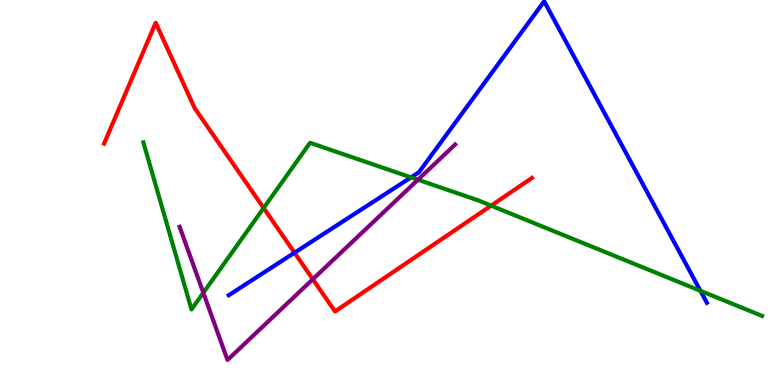[{'lines': ['blue', 'red'], 'intersections': [{'x': 3.8, 'y': 3.44}]}, {'lines': ['green', 'red'], 'intersections': [{'x': 3.4, 'y': 4.6}, {'x': 6.34, 'y': 4.66}]}, {'lines': ['purple', 'red'], 'intersections': [{'x': 4.04, 'y': 2.75}]}, {'lines': ['blue', 'green'], 'intersections': [{'x': 5.3, 'y': 5.39}, {'x': 9.04, 'y': 2.45}]}, {'lines': ['blue', 'purple'], 'intersections': []}, {'lines': ['green', 'purple'], 'intersections': [{'x': 2.62, 'y': 2.4}, {'x': 5.39, 'y': 5.33}]}]